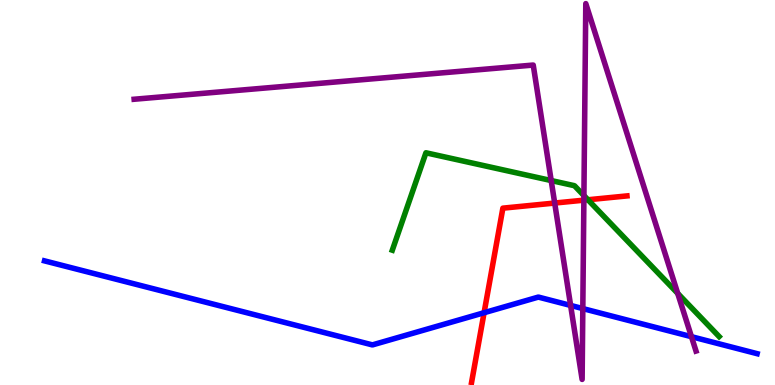[{'lines': ['blue', 'red'], 'intersections': [{'x': 6.25, 'y': 1.88}]}, {'lines': ['green', 'red'], 'intersections': [{'x': 7.59, 'y': 4.81}]}, {'lines': ['purple', 'red'], 'intersections': [{'x': 7.16, 'y': 4.73}, {'x': 7.53, 'y': 4.8}]}, {'lines': ['blue', 'green'], 'intersections': []}, {'lines': ['blue', 'purple'], 'intersections': [{'x': 7.36, 'y': 2.07}, {'x': 7.52, 'y': 1.98}, {'x': 8.92, 'y': 1.25}]}, {'lines': ['green', 'purple'], 'intersections': [{'x': 7.11, 'y': 5.31}, {'x': 7.53, 'y': 4.92}, {'x': 8.74, 'y': 2.38}]}]